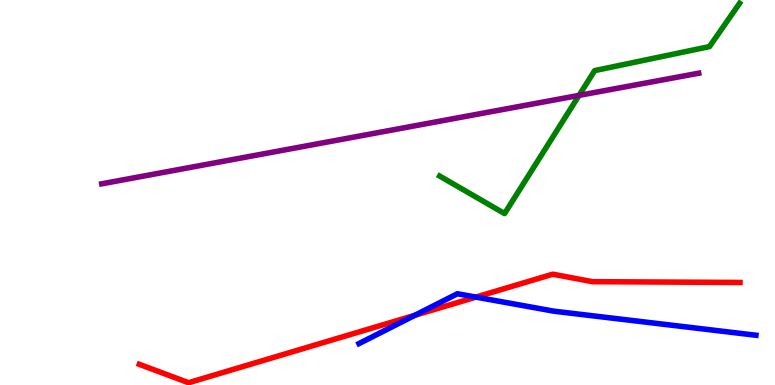[{'lines': ['blue', 'red'], 'intersections': [{'x': 5.35, 'y': 1.81}, {'x': 6.14, 'y': 2.28}]}, {'lines': ['green', 'red'], 'intersections': []}, {'lines': ['purple', 'red'], 'intersections': []}, {'lines': ['blue', 'green'], 'intersections': []}, {'lines': ['blue', 'purple'], 'intersections': []}, {'lines': ['green', 'purple'], 'intersections': [{'x': 7.47, 'y': 7.52}]}]